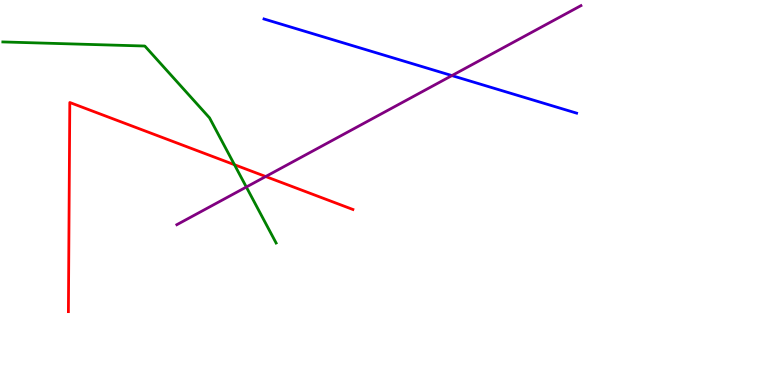[{'lines': ['blue', 'red'], 'intersections': []}, {'lines': ['green', 'red'], 'intersections': [{'x': 3.03, 'y': 5.72}]}, {'lines': ['purple', 'red'], 'intersections': [{'x': 3.43, 'y': 5.42}]}, {'lines': ['blue', 'green'], 'intersections': []}, {'lines': ['blue', 'purple'], 'intersections': [{'x': 5.83, 'y': 8.04}]}, {'lines': ['green', 'purple'], 'intersections': [{'x': 3.18, 'y': 5.14}]}]